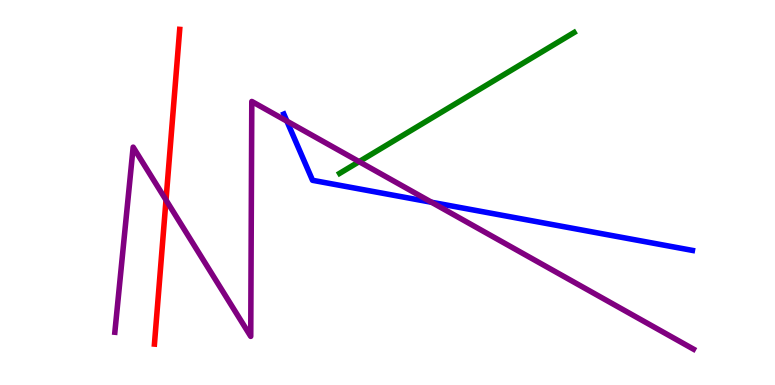[{'lines': ['blue', 'red'], 'intersections': []}, {'lines': ['green', 'red'], 'intersections': []}, {'lines': ['purple', 'red'], 'intersections': [{'x': 2.14, 'y': 4.8}]}, {'lines': ['blue', 'green'], 'intersections': []}, {'lines': ['blue', 'purple'], 'intersections': [{'x': 3.7, 'y': 6.85}, {'x': 5.57, 'y': 4.75}]}, {'lines': ['green', 'purple'], 'intersections': [{'x': 4.63, 'y': 5.8}]}]